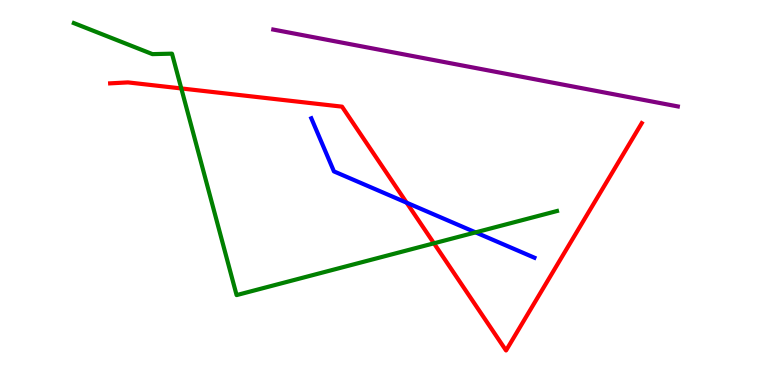[{'lines': ['blue', 'red'], 'intersections': [{'x': 5.25, 'y': 4.74}]}, {'lines': ['green', 'red'], 'intersections': [{'x': 2.34, 'y': 7.7}, {'x': 5.6, 'y': 3.68}]}, {'lines': ['purple', 'red'], 'intersections': []}, {'lines': ['blue', 'green'], 'intersections': [{'x': 6.14, 'y': 3.96}]}, {'lines': ['blue', 'purple'], 'intersections': []}, {'lines': ['green', 'purple'], 'intersections': []}]